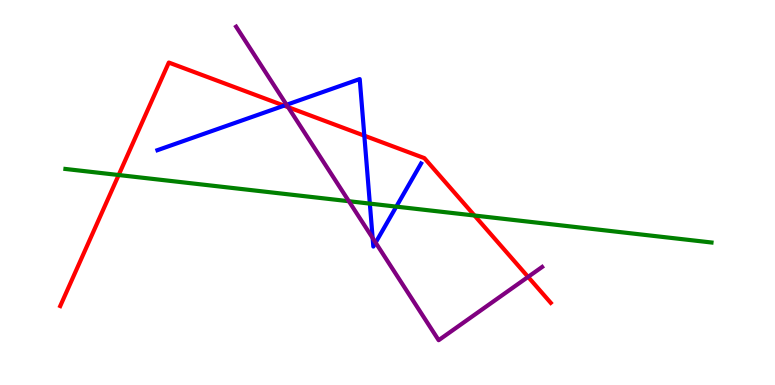[{'lines': ['blue', 'red'], 'intersections': [{'x': 3.67, 'y': 7.26}, {'x': 4.7, 'y': 6.48}]}, {'lines': ['green', 'red'], 'intersections': [{'x': 1.53, 'y': 5.45}, {'x': 6.12, 'y': 4.4}]}, {'lines': ['purple', 'red'], 'intersections': [{'x': 3.72, 'y': 7.22}, {'x': 6.81, 'y': 2.81}]}, {'lines': ['blue', 'green'], 'intersections': [{'x': 4.77, 'y': 4.71}, {'x': 5.11, 'y': 4.63}]}, {'lines': ['blue', 'purple'], 'intersections': [{'x': 3.7, 'y': 7.28}, {'x': 4.81, 'y': 3.82}, {'x': 4.85, 'y': 3.7}]}, {'lines': ['green', 'purple'], 'intersections': [{'x': 4.5, 'y': 4.77}]}]